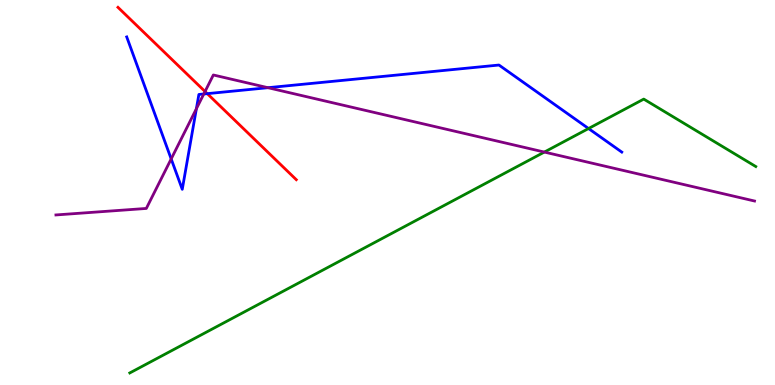[{'lines': ['blue', 'red'], 'intersections': [{'x': 2.67, 'y': 7.57}]}, {'lines': ['green', 'red'], 'intersections': []}, {'lines': ['purple', 'red'], 'intersections': [{'x': 2.65, 'y': 7.62}]}, {'lines': ['blue', 'green'], 'intersections': [{'x': 7.59, 'y': 6.66}]}, {'lines': ['blue', 'purple'], 'intersections': [{'x': 2.21, 'y': 5.87}, {'x': 2.53, 'y': 7.17}, {'x': 2.63, 'y': 7.56}, {'x': 3.46, 'y': 7.72}]}, {'lines': ['green', 'purple'], 'intersections': [{'x': 7.02, 'y': 6.05}]}]